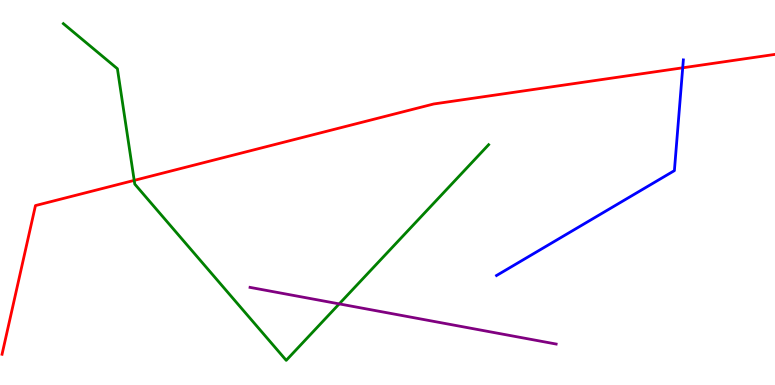[{'lines': ['blue', 'red'], 'intersections': [{'x': 8.81, 'y': 8.24}]}, {'lines': ['green', 'red'], 'intersections': [{'x': 1.73, 'y': 5.31}]}, {'lines': ['purple', 'red'], 'intersections': []}, {'lines': ['blue', 'green'], 'intersections': []}, {'lines': ['blue', 'purple'], 'intersections': []}, {'lines': ['green', 'purple'], 'intersections': [{'x': 4.38, 'y': 2.11}]}]